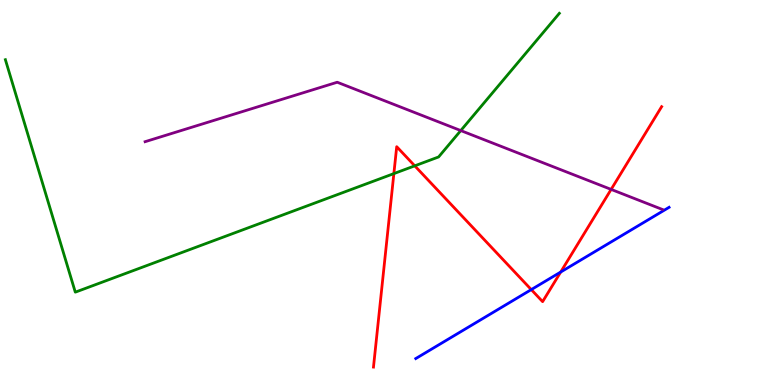[{'lines': ['blue', 'red'], 'intersections': [{'x': 6.86, 'y': 2.48}, {'x': 7.23, 'y': 2.93}]}, {'lines': ['green', 'red'], 'intersections': [{'x': 5.08, 'y': 5.49}, {'x': 5.35, 'y': 5.69}]}, {'lines': ['purple', 'red'], 'intersections': [{'x': 7.89, 'y': 5.08}]}, {'lines': ['blue', 'green'], 'intersections': []}, {'lines': ['blue', 'purple'], 'intersections': []}, {'lines': ['green', 'purple'], 'intersections': [{'x': 5.95, 'y': 6.61}]}]